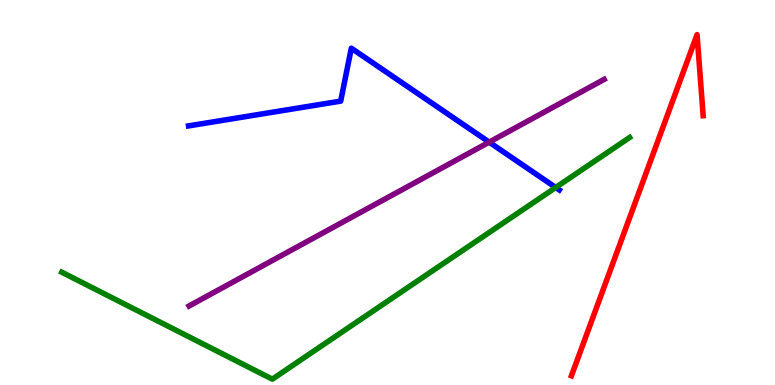[{'lines': ['blue', 'red'], 'intersections': []}, {'lines': ['green', 'red'], 'intersections': []}, {'lines': ['purple', 'red'], 'intersections': []}, {'lines': ['blue', 'green'], 'intersections': [{'x': 7.17, 'y': 5.13}]}, {'lines': ['blue', 'purple'], 'intersections': [{'x': 6.31, 'y': 6.31}]}, {'lines': ['green', 'purple'], 'intersections': []}]